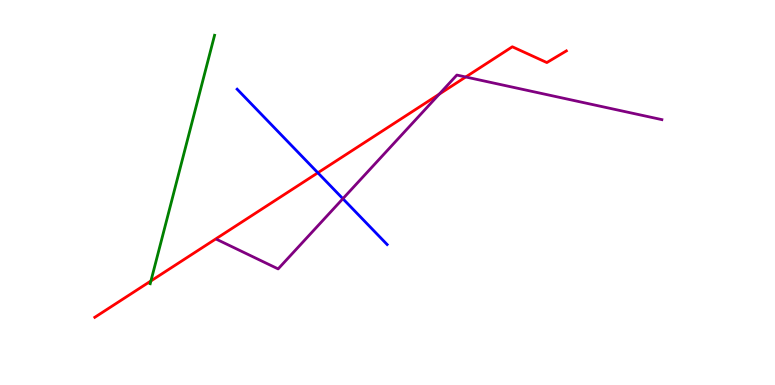[{'lines': ['blue', 'red'], 'intersections': [{'x': 4.1, 'y': 5.51}]}, {'lines': ['green', 'red'], 'intersections': [{'x': 1.95, 'y': 2.7}]}, {'lines': ['purple', 'red'], 'intersections': [{'x': 5.67, 'y': 7.56}, {'x': 6.01, 'y': 8.0}]}, {'lines': ['blue', 'green'], 'intersections': []}, {'lines': ['blue', 'purple'], 'intersections': [{'x': 4.42, 'y': 4.84}]}, {'lines': ['green', 'purple'], 'intersections': []}]